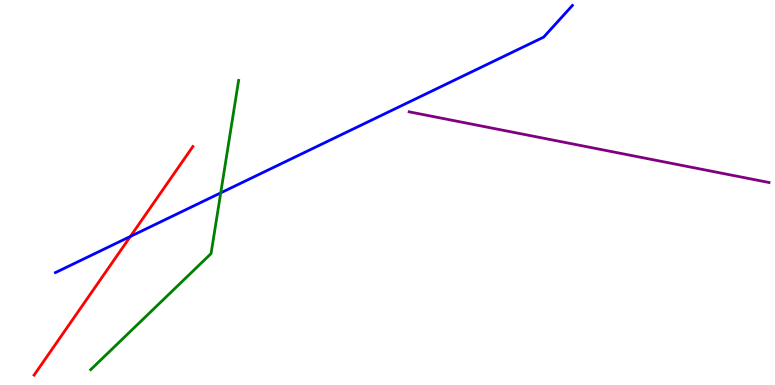[{'lines': ['blue', 'red'], 'intersections': [{'x': 1.68, 'y': 3.86}]}, {'lines': ['green', 'red'], 'intersections': []}, {'lines': ['purple', 'red'], 'intersections': []}, {'lines': ['blue', 'green'], 'intersections': [{'x': 2.85, 'y': 4.99}]}, {'lines': ['blue', 'purple'], 'intersections': []}, {'lines': ['green', 'purple'], 'intersections': []}]